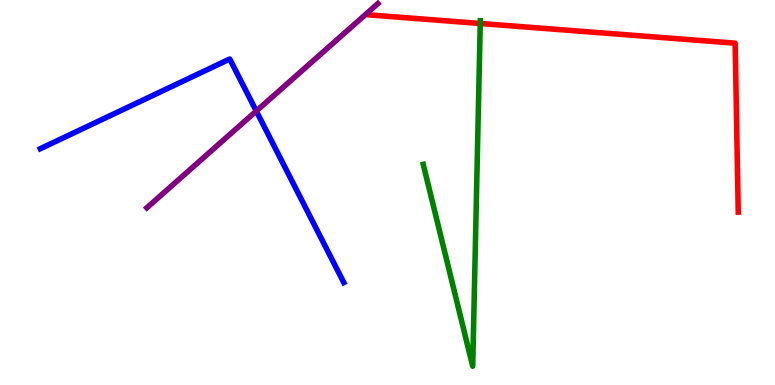[{'lines': ['blue', 'red'], 'intersections': []}, {'lines': ['green', 'red'], 'intersections': [{'x': 6.2, 'y': 9.39}]}, {'lines': ['purple', 'red'], 'intersections': []}, {'lines': ['blue', 'green'], 'intersections': []}, {'lines': ['blue', 'purple'], 'intersections': [{'x': 3.31, 'y': 7.12}]}, {'lines': ['green', 'purple'], 'intersections': []}]